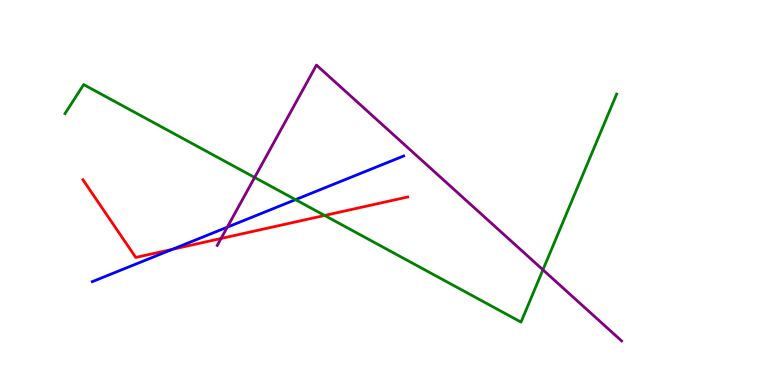[{'lines': ['blue', 'red'], 'intersections': [{'x': 2.23, 'y': 3.53}]}, {'lines': ['green', 'red'], 'intersections': [{'x': 4.19, 'y': 4.4}]}, {'lines': ['purple', 'red'], 'intersections': [{'x': 2.85, 'y': 3.81}]}, {'lines': ['blue', 'green'], 'intersections': [{'x': 3.81, 'y': 4.81}]}, {'lines': ['blue', 'purple'], 'intersections': [{'x': 2.93, 'y': 4.1}]}, {'lines': ['green', 'purple'], 'intersections': [{'x': 3.29, 'y': 5.39}, {'x': 7.01, 'y': 2.99}]}]